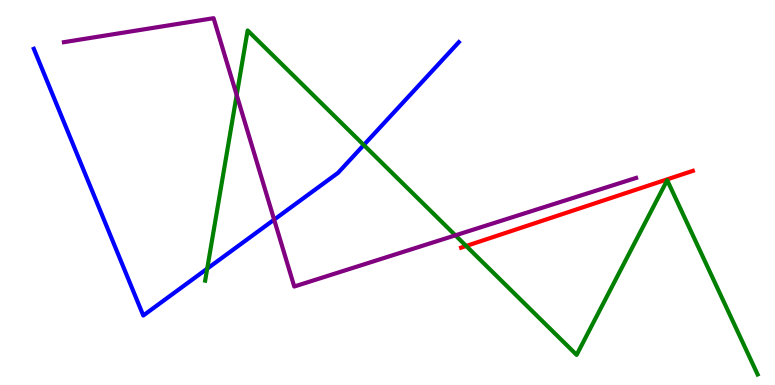[{'lines': ['blue', 'red'], 'intersections': []}, {'lines': ['green', 'red'], 'intersections': [{'x': 6.02, 'y': 3.61}]}, {'lines': ['purple', 'red'], 'intersections': []}, {'lines': ['blue', 'green'], 'intersections': [{'x': 2.67, 'y': 3.02}, {'x': 4.69, 'y': 6.23}]}, {'lines': ['blue', 'purple'], 'intersections': [{'x': 3.54, 'y': 4.29}]}, {'lines': ['green', 'purple'], 'intersections': [{'x': 3.05, 'y': 7.53}, {'x': 5.88, 'y': 3.89}]}]